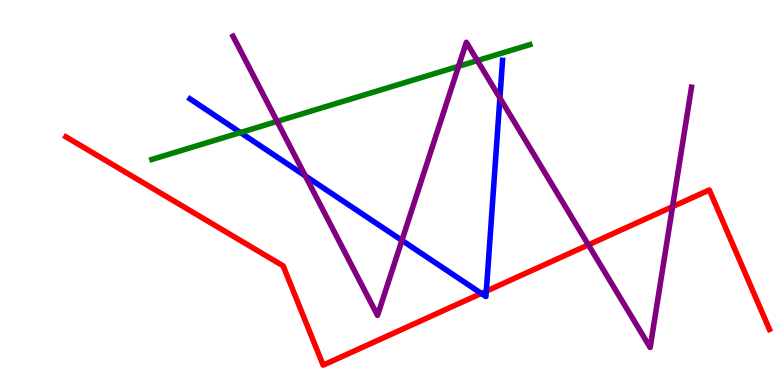[{'lines': ['blue', 'red'], 'intersections': [{'x': 6.21, 'y': 2.38}, {'x': 6.28, 'y': 2.44}]}, {'lines': ['green', 'red'], 'intersections': []}, {'lines': ['purple', 'red'], 'intersections': [{'x': 7.59, 'y': 3.64}, {'x': 8.68, 'y': 4.63}]}, {'lines': ['blue', 'green'], 'intersections': [{'x': 3.1, 'y': 6.56}]}, {'lines': ['blue', 'purple'], 'intersections': [{'x': 3.94, 'y': 5.43}, {'x': 5.19, 'y': 3.76}, {'x': 6.45, 'y': 7.46}]}, {'lines': ['green', 'purple'], 'intersections': [{'x': 3.58, 'y': 6.85}, {'x': 5.92, 'y': 8.28}, {'x': 6.16, 'y': 8.43}]}]